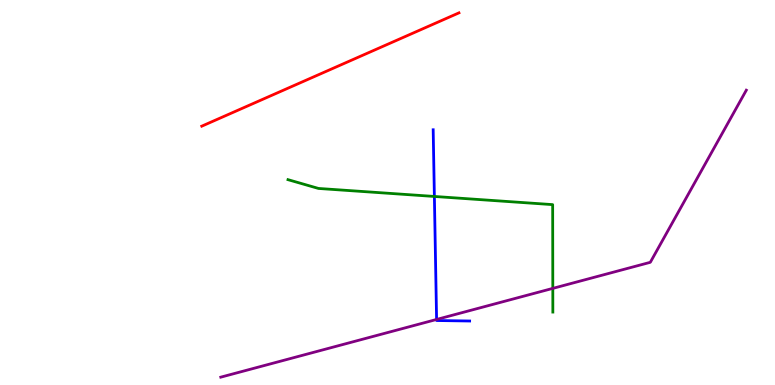[{'lines': ['blue', 'red'], 'intersections': []}, {'lines': ['green', 'red'], 'intersections': []}, {'lines': ['purple', 'red'], 'intersections': []}, {'lines': ['blue', 'green'], 'intersections': [{'x': 5.6, 'y': 4.9}]}, {'lines': ['blue', 'purple'], 'intersections': [{'x': 5.63, 'y': 1.7}]}, {'lines': ['green', 'purple'], 'intersections': [{'x': 7.13, 'y': 2.51}]}]